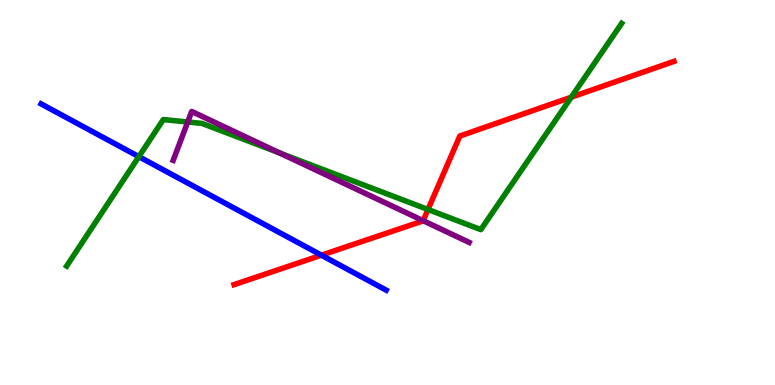[{'lines': ['blue', 'red'], 'intersections': [{'x': 4.15, 'y': 3.37}]}, {'lines': ['green', 'red'], 'intersections': [{'x': 5.52, 'y': 4.56}, {'x': 7.37, 'y': 7.48}]}, {'lines': ['purple', 'red'], 'intersections': [{'x': 5.46, 'y': 4.27}]}, {'lines': ['blue', 'green'], 'intersections': [{'x': 1.79, 'y': 5.93}]}, {'lines': ['blue', 'purple'], 'intersections': []}, {'lines': ['green', 'purple'], 'intersections': [{'x': 2.42, 'y': 6.83}, {'x': 3.61, 'y': 6.03}]}]